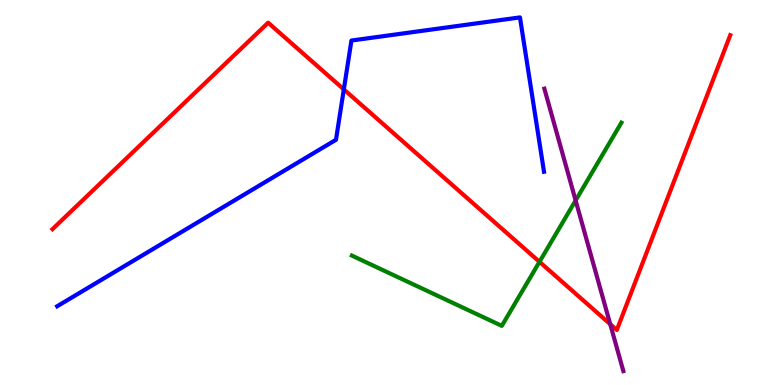[{'lines': ['blue', 'red'], 'intersections': [{'x': 4.44, 'y': 7.68}]}, {'lines': ['green', 'red'], 'intersections': [{'x': 6.96, 'y': 3.2}]}, {'lines': ['purple', 'red'], 'intersections': [{'x': 7.87, 'y': 1.58}]}, {'lines': ['blue', 'green'], 'intersections': []}, {'lines': ['blue', 'purple'], 'intersections': []}, {'lines': ['green', 'purple'], 'intersections': [{'x': 7.43, 'y': 4.79}]}]